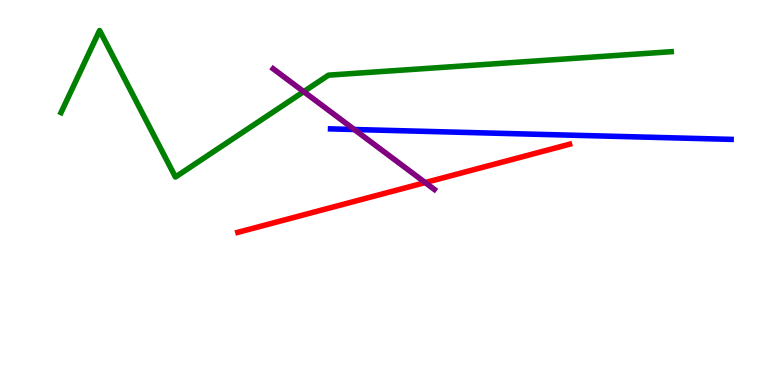[{'lines': ['blue', 'red'], 'intersections': []}, {'lines': ['green', 'red'], 'intersections': []}, {'lines': ['purple', 'red'], 'intersections': [{'x': 5.49, 'y': 5.26}]}, {'lines': ['blue', 'green'], 'intersections': []}, {'lines': ['blue', 'purple'], 'intersections': [{'x': 4.57, 'y': 6.64}]}, {'lines': ['green', 'purple'], 'intersections': [{'x': 3.92, 'y': 7.62}]}]